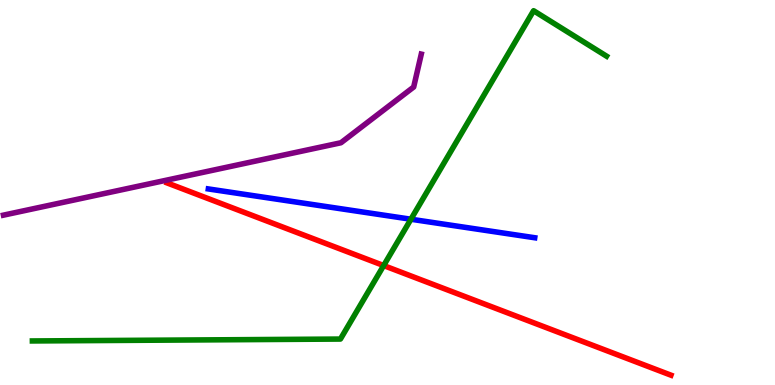[{'lines': ['blue', 'red'], 'intersections': []}, {'lines': ['green', 'red'], 'intersections': [{'x': 4.95, 'y': 3.1}]}, {'lines': ['purple', 'red'], 'intersections': []}, {'lines': ['blue', 'green'], 'intersections': [{'x': 5.3, 'y': 4.31}]}, {'lines': ['blue', 'purple'], 'intersections': []}, {'lines': ['green', 'purple'], 'intersections': []}]